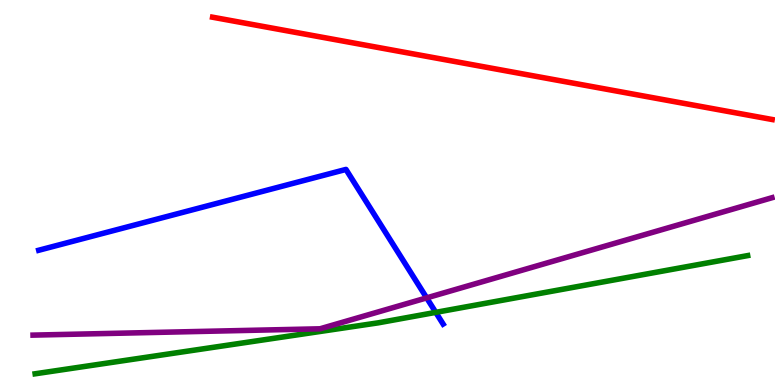[{'lines': ['blue', 'red'], 'intersections': []}, {'lines': ['green', 'red'], 'intersections': []}, {'lines': ['purple', 'red'], 'intersections': []}, {'lines': ['blue', 'green'], 'intersections': [{'x': 5.62, 'y': 1.89}]}, {'lines': ['blue', 'purple'], 'intersections': [{'x': 5.51, 'y': 2.26}]}, {'lines': ['green', 'purple'], 'intersections': []}]